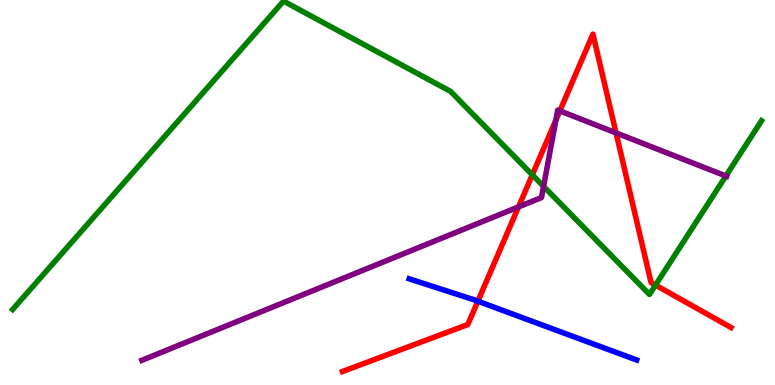[{'lines': ['blue', 'red'], 'intersections': [{'x': 6.17, 'y': 2.18}]}, {'lines': ['green', 'red'], 'intersections': [{'x': 6.87, 'y': 5.46}, {'x': 8.46, 'y': 2.59}]}, {'lines': ['purple', 'red'], 'intersections': [{'x': 6.69, 'y': 4.63}, {'x': 7.17, 'y': 6.88}, {'x': 7.22, 'y': 7.12}, {'x': 7.95, 'y': 6.55}]}, {'lines': ['blue', 'green'], 'intersections': []}, {'lines': ['blue', 'purple'], 'intersections': []}, {'lines': ['green', 'purple'], 'intersections': [{'x': 7.01, 'y': 5.16}, {'x': 9.37, 'y': 5.43}]}]